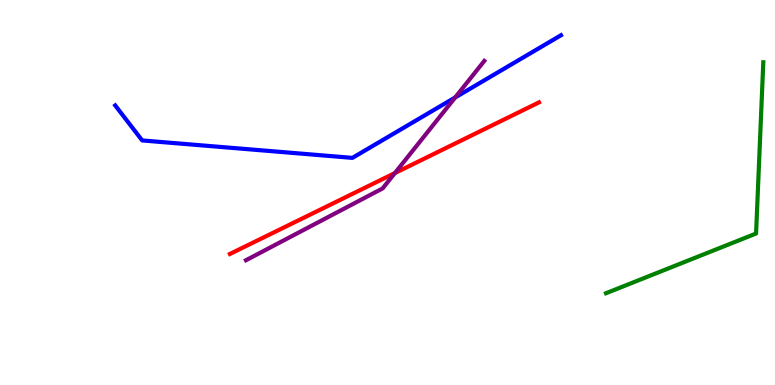[{'lines': ['blue', 'red'], 'intersections': []}, {'lines': ['green', 'red'], 'intersections': []}, {'lines': ['purple', 'red'], 'intersections': [{'x': 5.1, 'y': 5.5}]}, {'lines': ['blue', 'green'], 'intersections': []}, {'lines': ['blue', 'purple'], 'intersections': [{'x': 5.87, 'y': 7.47}]}, {'lines': ['green', 'purple'], 'intersections': []}]